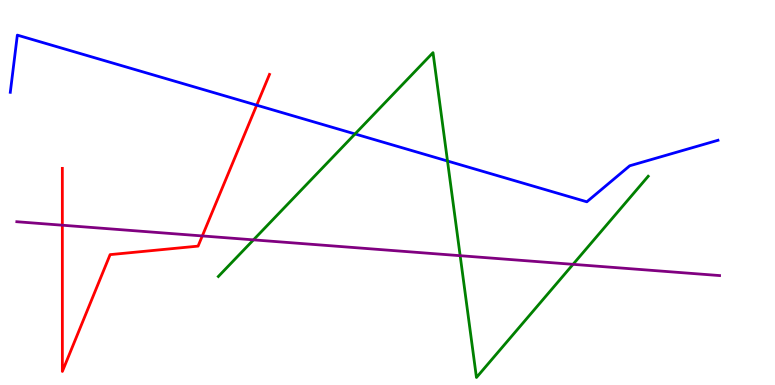[{'lines': ['blue', 'red'], 'intersections': [{'x': 3.31, 'y': 7.27}]}, {'lines': ['green', 'red'], 'intersections': []}, {'lines': ['purple', 'red'], 'intersections': [{'x': 0.804, 'y': 4.15}, {'x': 2.61, 'y': 3.87}]}, {'lines': ['blue', 'green'], 'intersections': [{'x': 4.58, 'y': 6.52}, {'x': 5.77, 'y': 5.82}]}, {'lines': ['blue', 'purple'], 'intersections': []}, {'lines': ['green', 'purple'], 'intersections': [{'x': 3.27, 'y': 3.77}, {'x': 5.94, 'y': 3.36}, {'x': 7.39, 'y': 3.13}]}]